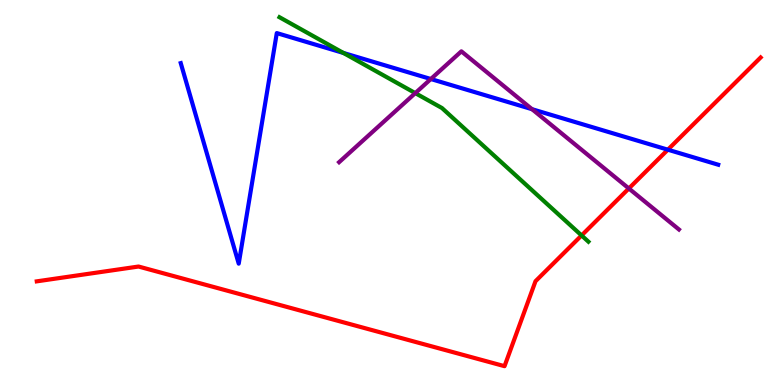[{'lines': ['blue', 'red'], 'intersections': [{'x': 8.62, 'y': 6.11}]}, {'lines': ['green', 'red'], 'intersections': [{'x': 7.5, 'y': 3.88}]}, {'lines': ['purple', 'red'], 'intersections': [{'x': 8.11, 'y': 5.1}]}, {'lines': ['blue', 'green'], 'intersections': [{'x': 4.43, 'y': 8.62}]}, {'lines': ['blue', 'purple'], 'intersections': [{'x': 5.56, 'y': 7.95}, {'x': 6.87, 'y': 7.16}]}, {'lines': ['green', 'purple'], 'intersections': [{'x': 5.36, 'y': 7.58}]}]